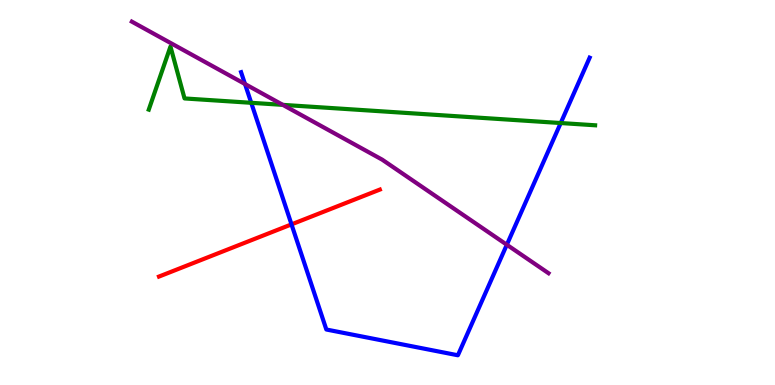[{'lines': ['blue', 'red'], 'intersections': [{'x': 3.76, 'y': 4.17}]}, {'lines': ['green', 'red'], 'intersections': []}, {'lines': ['purple', 'red'], 'intersections': []}, {'lines': ['blue', 'green'], 'intersections': [{'x': 3.24, 'y': 7.33}, {'x': 7.24, 'y': 6.8}]}, {'lines': ['blue', 'purple'], 'intersections': [{'x': 3.16, 'y': 7.82}, {'x': 6.54, 'y': 3.64}]}, {'lines': ['green', 'purple'], 'intersections': [{'x': 3.65, 'y': 7.28}]}]